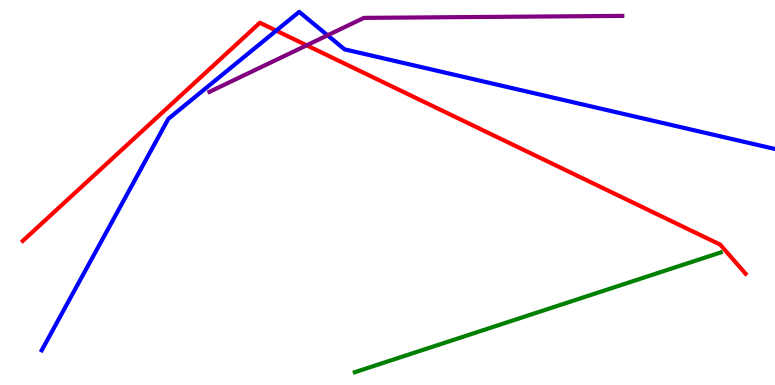[{'lines': ['blue', 'red'], 'intersections': [{'x': 3.56, 'y': 9.2}]}, {'lines': ['green', 'red'], 'intersections': []}, {'lines': ['purple', 'red'], 'intersections': [{'x': 3.96, 'y': 8.82}]}, {'lines': ['blue', 'green'], 'intersections': []}, {'lines': ['blue', 'purple'], 'intersections': [{'x': 4.23, 'y': 9.08}]}, {'lines': ['green', 'purple'], 'intersections': []}]